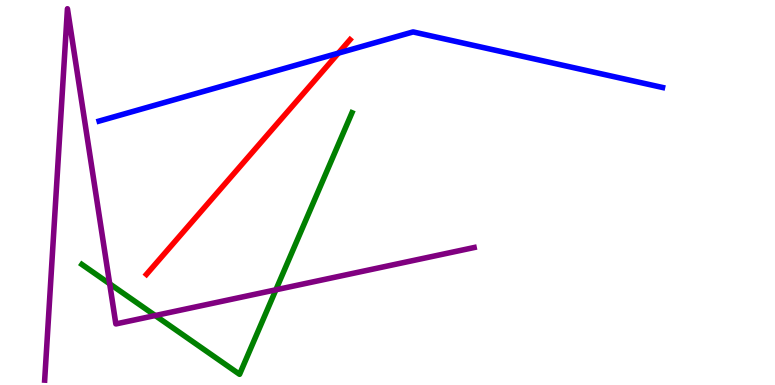[{'lines': ['blue', 'red'], 'intersections': [{'x': 4.37, 'y': 8.62}]}, {'lines': ['green', 'red'], 'intersections': []}, {'lines': ['purple', 'red'], 'intersections': []}, {'lines': ['blue', 'green'], 'intersections': []}, {'lines': ['blue', 'purple'], 'intersections': []}, {'lines': ['green', 'purple'], 'intersections': [{'x': 1.42, 'y': 2.63}, {'x': 2.0, 'y': 1.8}, {'x': 3.56, 'y': 2.47}]}]